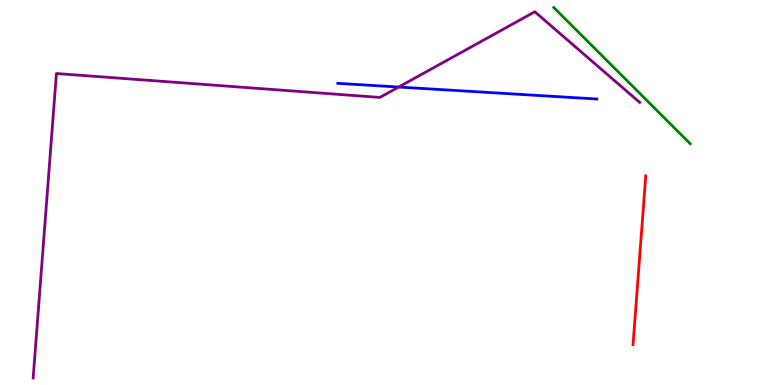[{'lines': ['blue', 'red'], 'intersections': []}, {'lines': ['green', 'red'], 'intersections': []}, {'lines': ['purple', 'red'], 'intersections': []}, {'lines': ['blue', 'green'], 'intersections': []}, {'lines': ['blue', 'purple'], 'intersections': [{'x': 5.14, 'y': 7.74}]}, {'lines': ['green', 'purple'], 'intersections': []}]